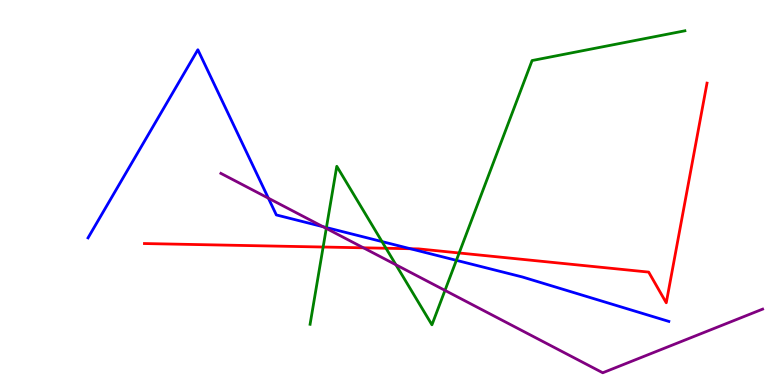[{'lines': ['blue', 'red'], 'intersections': [{'x': 5.29, 'y': 3.54}]}, {'lines': ['green', 'red'], 'intersections': [{'x': 4.17, 'y': 3.58}, {'x': 4.98, 'y': 3.55}, {'x': 5.92, 'y': 3.43}]}, {'lines': ['purple', 'red'], 'intersections': [{'x': 4.69, 'y': 3.56}]}, {'lines': ['blue', 'green'], 'intersections': [{'x': 4.21, 'y': 4.09}, {'x': 4.93, 'y': 3.73}, {'x': 5.89, 'y': 3.24}]}, {'lines': ['blue', 'purple'], 'intersections': [{'x': 3.46, 'y': 4.85}, {'x': 4.17, 'y': 4.11}]}, {'lines': ['green', 'purple'], 'intersections': [{'x': 4.21, 'y': 4.07}, {'x': 5.11, 'y': 3.12}, {'x': 5.74, 'y': 2.46}]}]